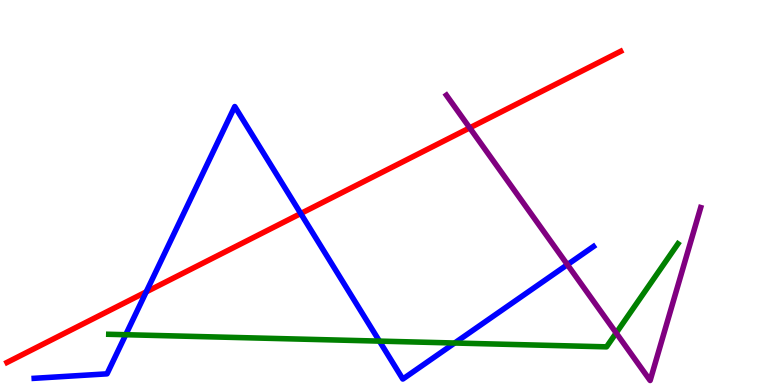[{'lines': ['blue', 'red'], 'intersections': [{'x': 1.89, 'y': 2.42}, {'x': 3.88, 'y': 4.45}]}, {'lines': ['green', 'red'], 'intersections': []}, {'lines': ['purple', 'red'], 'intersections': [{'x': 6.06, 'y': 6.68}]}, {'lines': ['blue', 'green'], 'intersections': [{'x': 1.62, 'y': 1.31}, {'x': 4.9, 'y': 1.14}, {'x': 5.87, 'y': 1.09}]}, {'lines': ['blue', 'purple'], 'intersections': [{'x': 7.32, 'y': 3.13}]}, {'lines': ['green', 'purple'], 'intersections': [{'x': 7.95, 'y': 1.35}]}]